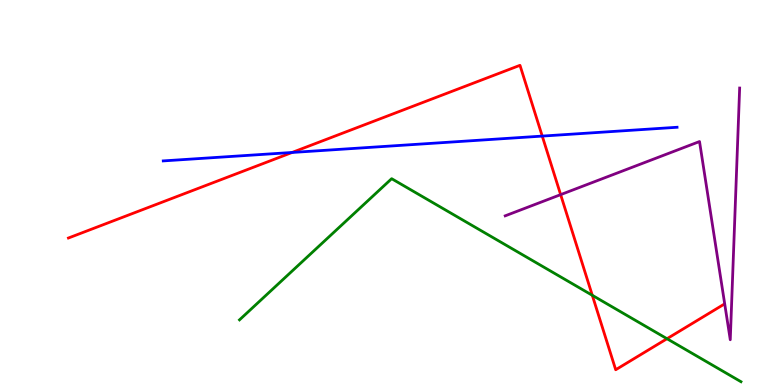[{'lines': ['blue', 'red'], 'intersections': [{'x': 3.77, 'y': 6.04}, {'x': 7.0, 'y': 6.47}]}, {'lines': ['green', 'red'], 'intersections': [{'x': 7.64, 'y': 2.33}, {'x': 8.61, 'y': 1.2}]}, {'lines': ['purple', 'red'], 'intersections': [{'x': 7.23, 'y': 4.94}]}, {'lines': ['blue', 'green'], 'intersections': []}, {'lines': ['blue', 'purple'], 'intersections': []}, {'lines': ['green', 'purple'], 'intersections': []}]